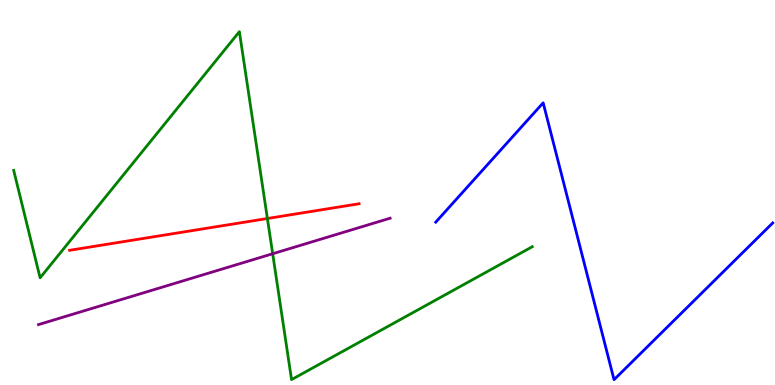[{'lines': ['blue', 'red'], 'intersections': []}, {'lines': ['green', 'red'], 'intersections': [{'x': 3.45, 'y': 4.32}]}, {'lines': ['purple', 'red'], 'intersections': []}, {'lines': ['blue', 'green'], 'intersections': []}, {'lines': ['blue', 'purple'], 'intersections': []}, {'lines': ['green', 'purple'], 'intersections': [{'x': 3.52, 'y': 3.41}]}]